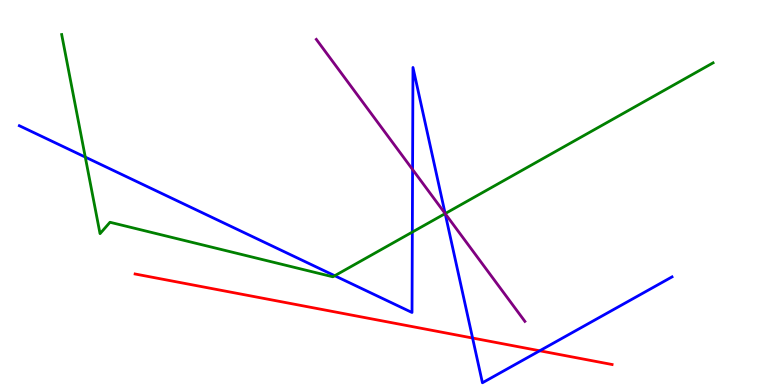[{'lines': ['blue', 'red'], 'intersections': [{'x': 6.1, 'y': 1.22}, {'x': 6.96, 'y': 0.889}]}, {'lines': ['green', 'red'], 'intersections': []}, {'lines': ['purple', 'red'], 'intersections': []}, {'lines': ['blue', 'green'], 'intersections': [{'x': 1.1, 'y': 5.92}, {'x': 4.32, 'y': 2.84}, {'x': 5.32, 'y': 3.97}, {'x': 5.74, 'y': 4.45}]}, {'lines': ['blue', 'purple'], 'intersections': [{'x': 5.32, 'y': 5.6}, {'x': 5.74, 'y': 4.45}]}, {'lines': ['green', 'purple'], 'intersections': [{'x': 5.74, 'y': 4.45}]}]